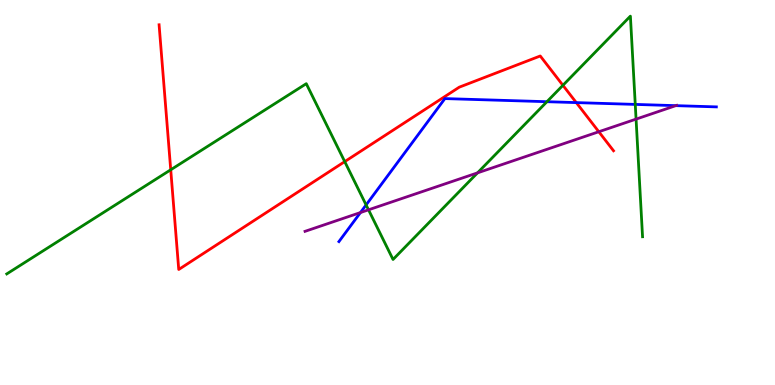[{'lines': ['blue', 'red'], 'intersections': [{'x': 7.44, 'y': 7.33}]}, {'lines': ['green', 'red'], 'intersections': [{'x': 2.2, 'y': 5.59}, {'x': 4.45, 'y': 5.8}, {'x': 7.26, 'y': 7.78}]}, {'lines': ['purple', 'red'], 'intersections': [{'x': 7.73, 'y': 6.58}]}, {'lines': ['blue', 'green'], 'intersections': [{'x': 4.72, 'y': 4.68}, {'x': 7.06, 'y': 7.36}, {'x': 8.2, 'y': 7.29}]}, {'lines': ['blue', 'purple'], 'intersections': [{'x': 4.65, 'y': 4.48}, {'x': 8.72, 'y': 7.26}]}, {'lines': ['green', 'purple'], 'intersections': [{'x': 4.76, 'y': 4.55}, {'x': 6.16, 'y': 5.51}, {'x': 8.21, 'y': 6.91}]}]